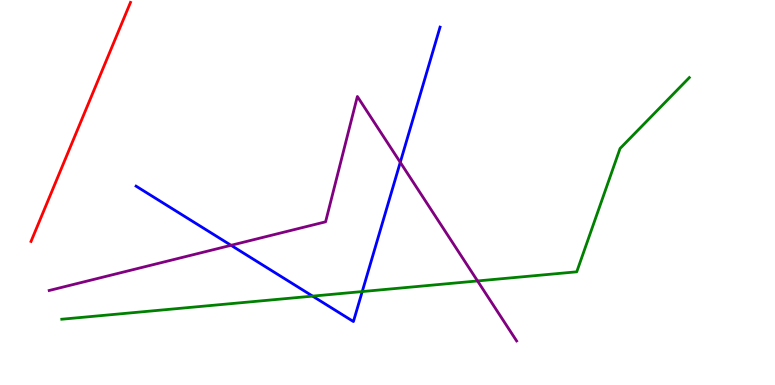[{'lines': ['blue', 'red'], 'intersections': []}, {'lines': ['green', 'red'], 'intersections': []}, {'lines': ['purple', 'red'], 'intersections': []}, {'lines': ['blue', 'green'], 'intersections': [{'x': 4.03, 'y': 2.31}, {'x': 4.67, 'y': 2.43}]}, {'lines': ['blue', 'purple'], 'intersections': [{'x': 2.98, 'y': 3.63}, {'x': 5.16, 'y': 5.78}]}, {'lines': ['green', 'purple'], 'intersections': [{'x': 6.16, 'y': 2.7}]}]